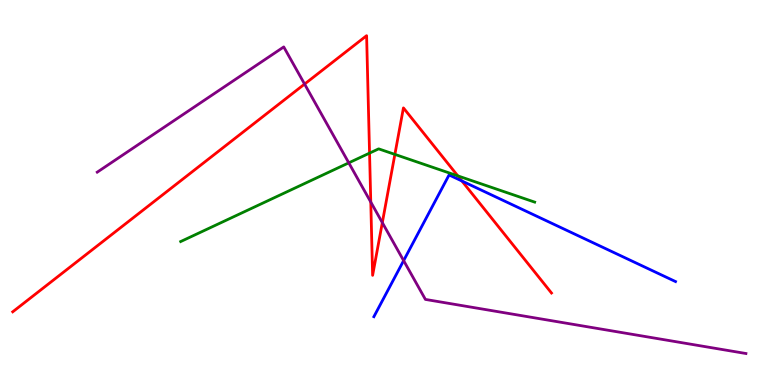[{'lines': ['blue', 'red'], 'intersections': [{'x': 5.96, 'y': 5.3}]}, {'lines': ['green', 'red'], 'intersections': [{'x': 4.77, 'y': 6.02}, {'x': 5.1, 'y': 5.99}, {'x': 5.91, 'y': 5.43}]}, {'lines': ['purple', 'red'], 'intersections': [{'x': 3.93, 'y': 7.82}, {'x': 4.78, 'y': 4.75}, {'x': 4.93, 'y': 4.22}]}, {'lines': ['blue', 'green'], 'intersections': []}, {'lines': ['blue', 'purple'], 'intersections': [{'x': 5.21, 'y': 3.23}]}, {'lines': ['green', 'purple'], 'intersections': [{'x': 4.5, 'y': 5.77}]}]